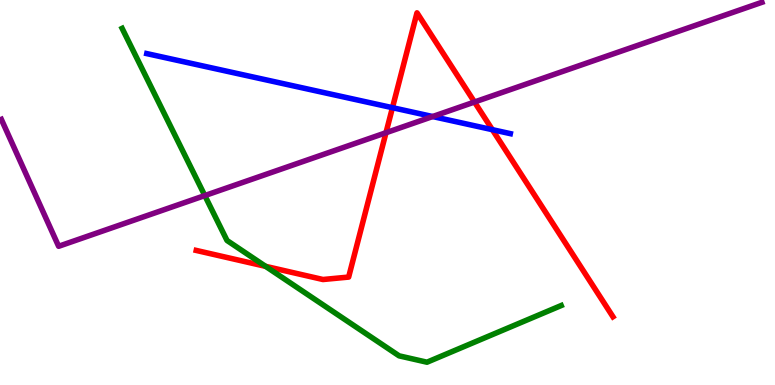[{'lines': ['blue', 'red'], 'intersections': [{'x': 5.06, 'y': 7.2}, {'x': 6.35, 'y': 6.63}]}, {'lines': ['green', 'red'], 'intersections': [{'x': 3.43, 'y': 3.08}]}, {'lines': ['purple', 'red'], 'intersections': [{'x': 4.98, 'y': 6.55}, {'x': 6.12, 'y': 7.35}]}, {'lines': ['blue', 'green'], 'intersections': []}, {'lines': ['blue', 'purple'], 'intersections': [{'x': 5.58, 'y': 6.97}]}, {'lines': ['green', 'purple'], 'intersections': [{'x': 2.64, 'y': 4.92}]}]